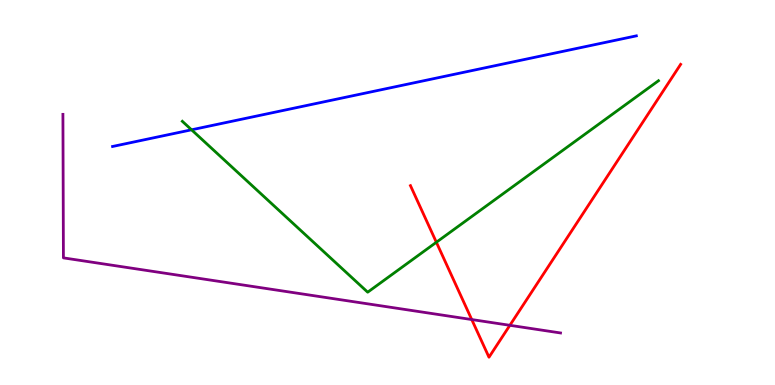[{'lines': ['blue', 'red'], 'intersections': []}, {'lines': ['green', 'red'], 'intersections': [{'x': 5.63, 'y': 3.71}]}, {'lines': ['purple', 'red'], 'intersections': [{'x': 6.09, 'y': 1.7}, {'x': 6.58, 'y': 1.55}]}, {'lines': ['blue', 'green'], 'intersections': [{'x': 2.47, 'y': 6.63}]}, {'lines': ['blue', 'purple'], 'intersections': []}, {'lines': ['green', 'purple'], 'intersections': []}]